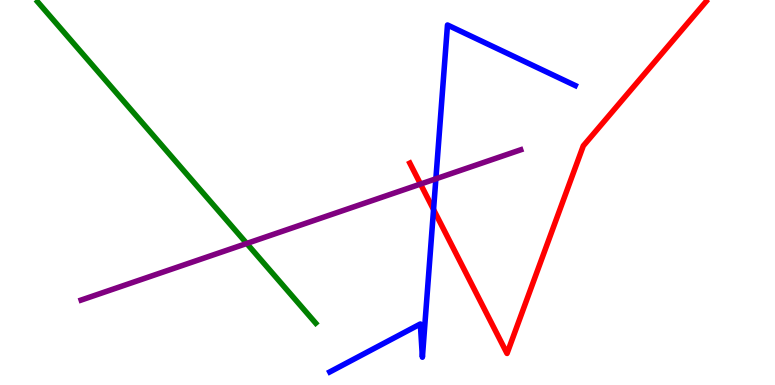[{'lines': ['blue', 'red'], 'intersections': [{'x': 5.59, 'y': 4.56}]}, {'lines': ['green', 'red'], 'intersections': []}, {'lines': ['purple', 'red'], 'intersections': [{'x': 5.43, 'y': 5.22}]}, {'lines': ['blue', 'green'], 'intersections': []}, {'lines': ['blue', 'purple'], 'intersections': [{'x': 5.62, 'y': 5.36}]}, {'lines': ['green', 'purple'], 'intersections': [{'x': 3.18, 'y': 3.68}]}]